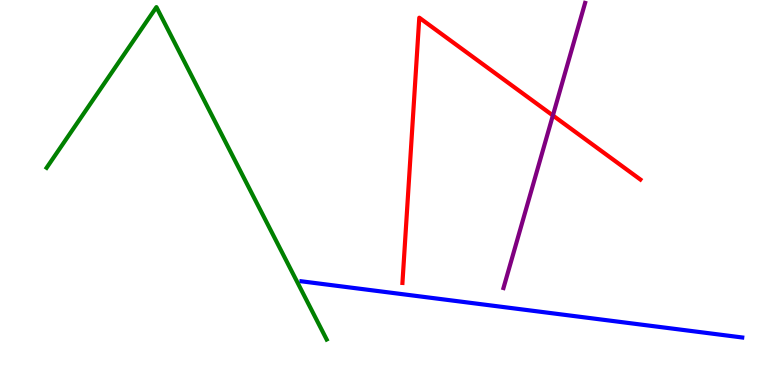[{'lines': ['blue', 'red'], 'intersections': []}, {'lines': ['green', 'red'], 'intersections': []}, {'lines': ['purple', 'red'], 'intersections': [{'x': 7.13, 'y': 7.0}]}, {'lines': ['blue', 'green'], 'intersections': []}, {'lines': ['blue', 'purple'], 'intersections': []}, {'lines': ['green', 'purple'], 'intersections': []}]